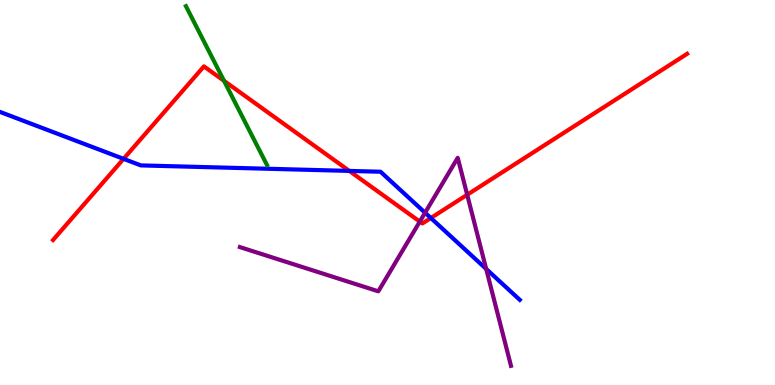[{'lines': ['blue', 'red'], 'intersections': [{'x': 1.59, 'y': 5.87}, {'x': 4.51, 'y': 5.56}, {'x': 5.56, 'y': 4.34}]}, {'lines': ['green', 'red'], 'intersections': [{'x': 2.89, 'y': 7.9}]}, {'lines': ['purple', 'red'], 'intersections': [{'x': 5.42, 'y': 4.24}, {'x': 6.03, 'y': 4.94}]}, {'lines': ['blue', 'green'], 'intersections': []}, {'lines': ['blue', 'purple'], 'intersections': [{'x': 5.48, 'y': 4.47}, {'x': 6.27, 'y': 3.01}]}, {'lines': ['green', 'purple'], 'intersections': []}]